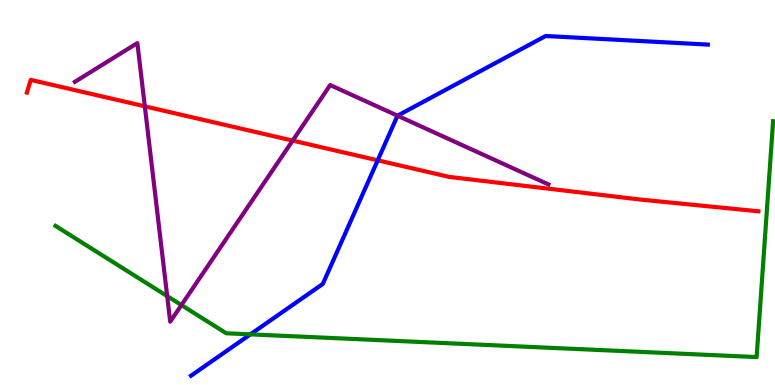[{'lines': ['blue', 'red'], 'intersections': [{'x': 4.87, 'y': 5.84}]}, {'lines': ['green', 'red'], 'intersections': []}, {'lines': ['purple', 'red'], 'intersections': [{'x': 1.87, 'y': 7.24}, {'x': 3.78, 'y': 6.35}]}, {'lines': ['blue', 'green'], 'intersections': [{'x': 3.23, 'y': 1.32}]}, {'lines': ['blue', 'purple'], 'intersections': [{'x': 5.13, 'y': 6.99}]}, {'lines': ['green', 'purple'], 'intersections': [{'x': 2.16, 'y': 2.31}, {'x': 2.34, 'y': 2.08}]}]